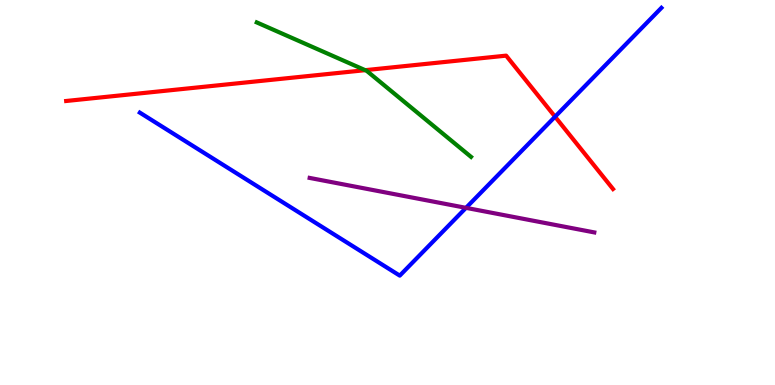[{'lines': ['blue', 'red'], 'intersections': [{'x': 7.16, 'y': 6.97}]}, {'lines': ['green', 'red'], 'intersections': [{'x': 4.71, 'y': 8.18}]}, {'lines': ['purple', 'red'], 'intersections': []}, {'lines': ['blue', 'green'], 'intersections': []}, {'lines': ['blue', 'purple'], 'intersections': [{'x': 6.01, 'y': 4.6}]}, {'lines': ['green', 'purple'], 'intersections': []}]